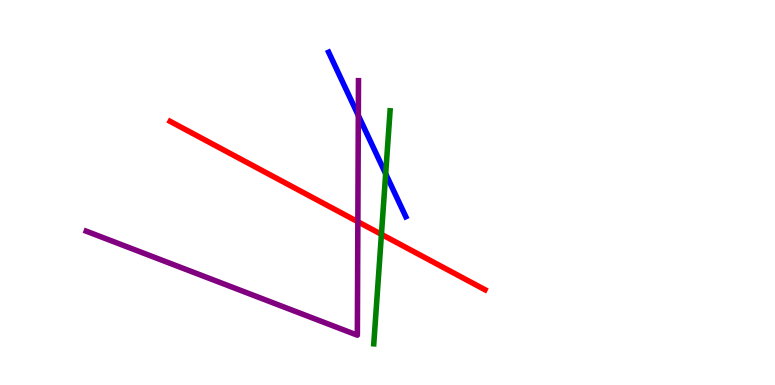[{'lines': ['blue', 'red'], 'intersections': []}, {'lines': ['green', 'red'], 'intersections': [{'x': 4.92, 'y': 3.91}]}, {'lines': ['purple', 'red'], 'intersections': [{'x': 4.62, 'y': 4.24}]}, {'lines': ['blue', 'green'], 'intersections': [{'x': 4.98, 'y': 5.49}]}, {'lines': ['blue', 'purple'], 'intersections': [{'x': 4.62, 'y': 7.0}]}, {'lines': ['green', 'purple'], 'intersections': []}]